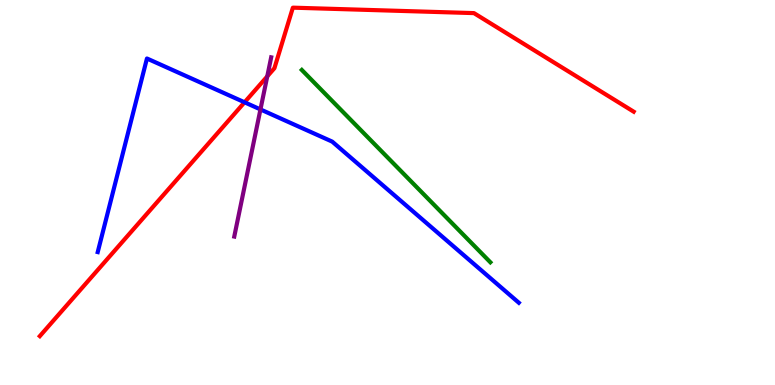[{'lines': ['blue', 'red'], 'intersections': [{'x': 3.16, 'y': 7.34}]}, {'lines': ['green', 'red'], 'intersections': []}, {'lines': ['purple', 'red'], 'intersections': [{'x': 3.45, 'y': 8.02}]}, {'lines': ['blue', 'green'], 'intersections': []}, {'lines': ['blue', 'purple'], 'intersections': [{'x': 3.36, 'y': 7.16}]}, {'lines': ['green', 'purple'], 'intersections': []}]